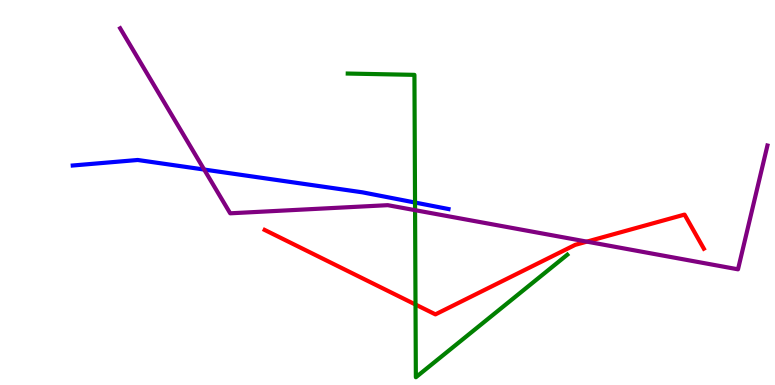[{'lines': ['blue', 'red'], 'intersections': []}, {'lines': ['green', 'red'], 'intersections': [{'x': 5.36, 'y': 2.09}]}, {'lines': ['purple', 'red'], 'intersections': [{'x': 7.57, 'y': 3.72}]}, {'lines': ['blue', 'green'], 'intersections': [{'x': 5.36, 'y': 4.74}]}, {'lines': ['blue', 'purple'], 'intersections': [{'x': 2.63, 'y': 5.6}]}, {'lines': ['green', 'purple'], 'intersections': [{'x': 5.36, 'y': 4.54}]}]